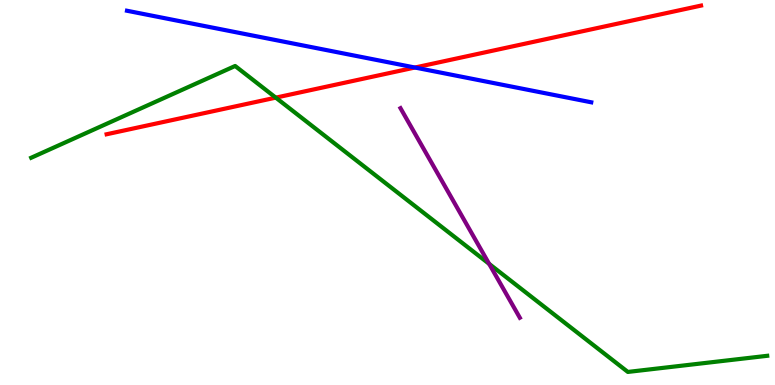[{'lines': ['blue', 'red'], 'intersections': [{'x': 5.35, 'y': 8.25}]}, {'lines': ['green', 'red'], 'intersections': [{'x': 3.56, 'y': 7.46}]}, {'lines': ['purple', 'red'], 'intersections': []}, {'lines': ['blue', 'green'], 'intersections': []}, {'lines': ['blue', 'purple'], 'intersections': []}, {'lines': ['green', 'purple'], 'intersections': [{'x': 6.31, 'y': 3.15}]}]